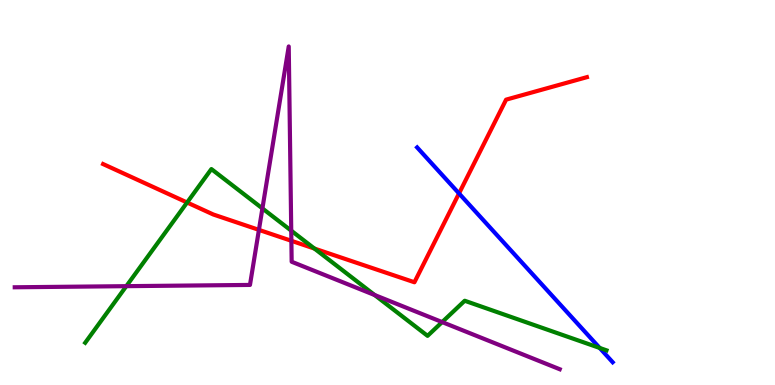[{'lines': ['blue', 'red'], 'intersections': [{'x': 5.92, 'y': 4.98}]}, {'lines': ['green', 'red'], 'intersections': [{'x': 2.41, 'y': 4.74}, {'x': 4.06, 'y': 3.54}]}, {'lines': ['purple', 'red'], 'intersections': [{'x': 3.34, 'y': 4.03}, {'x': 3.76, 'y': 3.75}]}, {'lines': ['blue', 'green'], 'intersections': [{'x': 7.74, 'y': 0.962}]}, {'lines': ['blue', 'purple'], 'intersections': []}, {'lines': ['green', 'purple'], 'intersections': [{'x': 1.63, 'y': 2.57}, {'x': 3.39, 'y': 4.59}, {'x': 3.76, 'y': 4.01}, {'x': 4.83, 'y': 2.34}, {'x': 5.71, 'y': 1.63}]}]